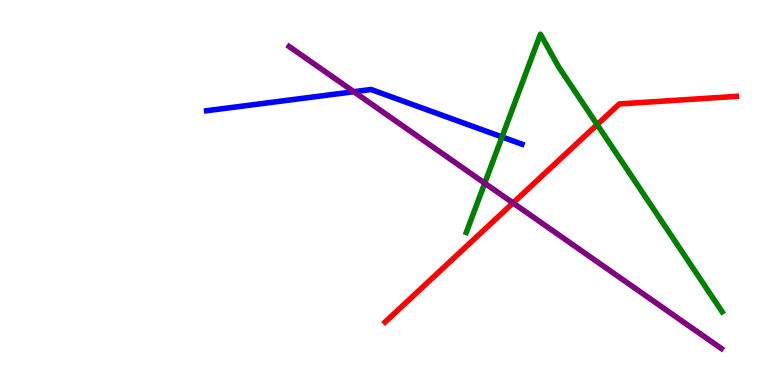[{'lines': ['blue', 'red'], 'intersections': []}, {'lines': ['green', 'red'], 'intersections': [{'x': 7.71, 'y': 6.76}]}, {'lines': ['purple', 'red'], 'intersections': [{'x': 6.62, 'y': 4.73}]}, {'lines': ['blue', 'green'], 'intersections': [{'x': 6.48, 'y': 6.44}]}, {'lines': ['blue', 'purple'], 'intersections': [{'x': 4.57, 'y': 7.62}]}, {'lines': ['green', 'purple'], 'intersections': [{'x': 6.25, 'y': 5.24}]}]